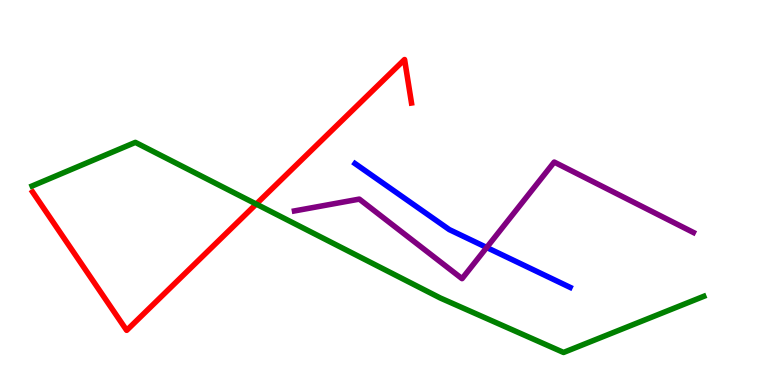[{'lines': ['blue', 'red'], 'intersections': []}, {'lines': ['green', 'red'], 'intersections': [{'x': 3.31, 'y': 4.7}]}, {'lines': ['purple', 'red'], 'intersections': []}, {'lines': ['blue', 'green'], 'intersections': []}, {'lines': ['blue', 'purple'], 'intersections': [{'x': 6.28, 'y': 3.57}]}, {'lines': ['green', 'purple'], 'intersections': []}]